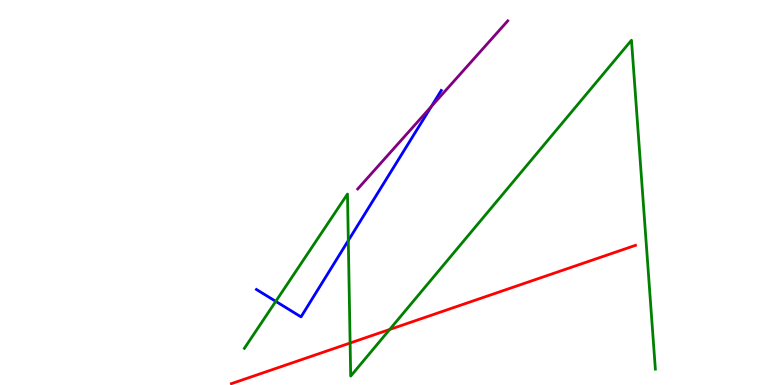[{'lines': ['blue', 'red'], 'intersections': []}, {'lines': ['green', 'red'], 'intersections': [{'x': 4.52, 'y': 1.09}, {'x': 5.03, 'y': 1.44}]}, {'lines': ['purple', 'red'], 'intersections': []}, {'lines': ['blue', 'green'], 'intersections': [{'x': 3.56, 'y': 2.17}, {'x': 4.49, 'y': 3.75}]}, {'lines': ['blue', 'purple'], 'intersections': [{'x': 5.57, 'y': 7.23}]}, {'lines': ['green', 'purple'], 'intersections': []}]